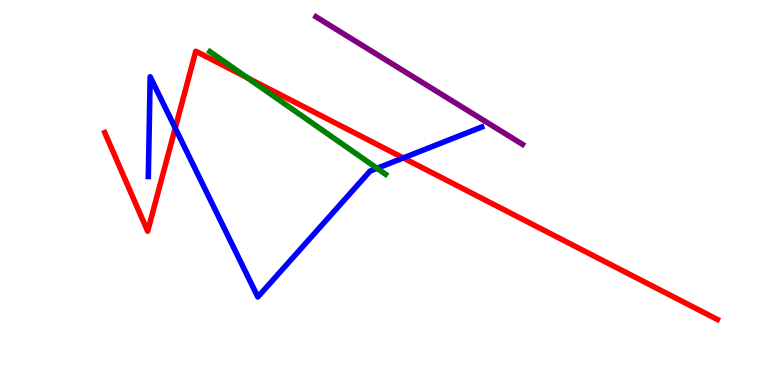[{'lines': ['blue', 'red'], 'intersections': [{'x': 2.26, 'y': 6.67}, {'x': 5.2, 'y': 5.9}]}, {'lines': ['green', 'red'], 'intersections': [{'x': 3.19, 'y': 7.98}]}, {'lines': ['purple', 'red'], 'intersections': []}, {'lines': ['blue', 'green'], 'intersections': [{'x': 4.87, 'y': 5.63}]}, {'lines': ['blue', 'purple'], 'intersections': []}, {'lines': ['green', 'purple'], 'intersections': []}]